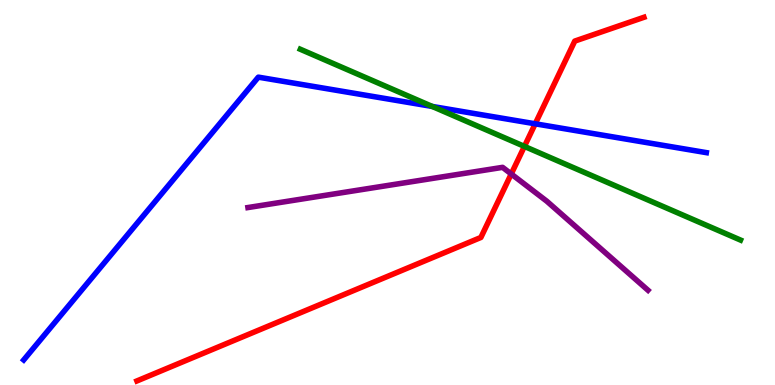[{'lines': ['blue', 'red'], 'intersections': [{'x': 6.91, 'y': 6.78}]}, {'lines': ['green', 'red'], 'intersections': [{'x': 6.77, 'y': 6.2}]}, {'lines': ['purple', 'red'], 'intersections': [{'x': 6.6, 'y': 5.48}]}, {'lines': ['blue', 'green'], 'intersections': [{'x': 5.58, 'y': 7.24}]}, {'lines': ['blue', 'purple'], 'intersections': []}, {'lines': ['green', 'purple'], 'intersections': []}]